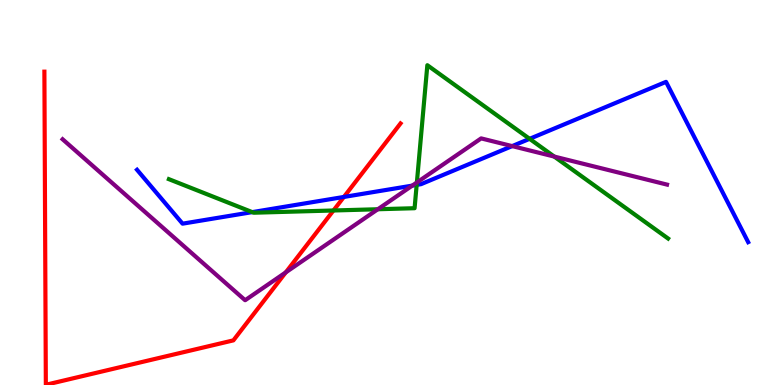[{'lines': ['blue', 'red'], 'intersections': [{'x': 4.44, 'y': 4.88}]}, {'lines': ['green', 'red'], 'intersections': [{'x': 4.3, 'y': 4.53}]}, {'lines': ['purple', 'red'], 'intersections': [{'x': 3.69, 'y': 2.93}]}, {'lines': ['blue', 'green'], 'intersections': [{'x': 3.25, 'y': 4.49}, {'x': 5.38, 'y': 5.2}, {'x': 6.83, 'y': 6.39}]}, {'lines': ['blue', 'purple'], 'intersections': [{'x': 5.32, 'y': 5.18}, {'x': 6.61, 'y': 6.21}]}, {'lines': ['green', 'purple'], 'intersections': [{'x': 4.88, 'y': 4.57}, {'x': 5.38, 'y': 5.26}, {'x': 7.15, 'y': 5.93}]}]